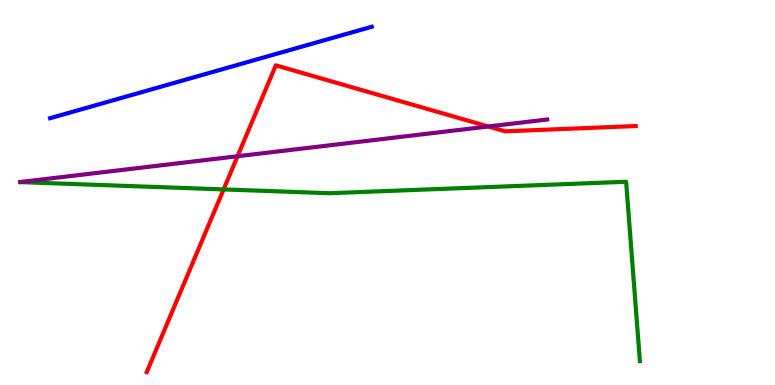[{'lines': ['blue', 'red'], 'intersections': []}, {'lines': ['green', 'red'], 'intersections': [{'x': 2.89, 'y': 5.08}]}, {'lines': ['purple', 'red'], 'intersections': [{'x': 3.07, 'y': 5.94}, {'x': 6.3, 'y': 6.71}]}, {'lines': ['blue', 'green'], 'intersections': []}, {'lines': ['blue', 'purple'], 'intersections': []}, {'lines': ['green', 'purple'], 'intersections': []}]